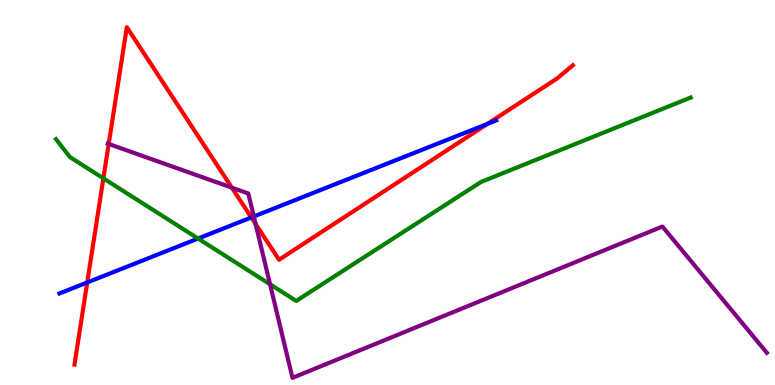[{'lines': ['blue', 'red'], 'intersections': [{'x': 1.13, 'y': 2.66}, {'x': 3.24, 'y': 4.35}, {'x': 6.29, 'y': 6.78}]}, {'lines': ['green', 'red'], 'intersections': [{'x': 1.33, 'y': 5.37}]}, {'lines': ['purple', 'red'], 'intersections': [{'x': 1.4, 'y': 6.26}, {'x': 2.99, 'y': 5.13}, {'x': 3.3, 'y': 4.18}]}, {'lines': ['blue', 'green'], 'intersections': [{'x': 2.56, 'y': 3.8}]}, {'lines': ['blue', 'purple'], 'intersections': [{'x': 3.27, 'y': 4.38}]}, {'lines': ['green', 'purple'], 'intersections': [{'x': 3.48, 'y': 2.62}]}]